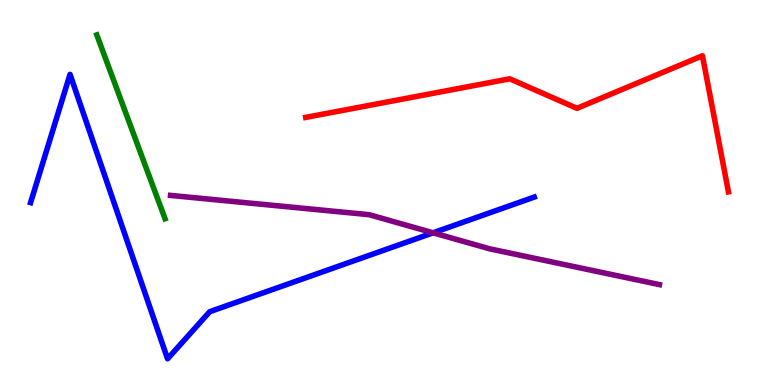[{'lines': ['blue', 'red'], 'intersections': []}, {'lines': ['green', 'red'], 'intersections': []}, {'lines': ['purple', 'red'], 'intersections': []}, {'lines': ['blue', 'green'], 'intersections': []}, {'lines': ['blue', 'purple'], 'intersections': [{'x': 5.59, 'y': 3.95}]}, {'lines': ['green', 'purple'], 'intersections': []}]